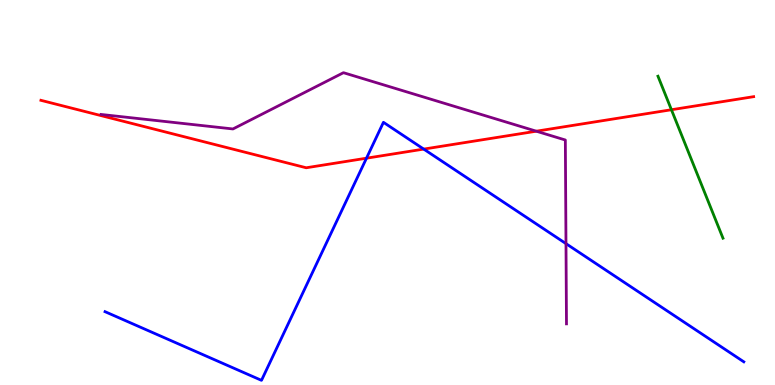[{'lines': ['blue', 'red'], 'intersections': [{'x': 4.73, 'y': 5.89}, {'x': 5.47, 'y': 6.13}]}, {'lines': ['green', 'red'], 'intersections': [{'x': 8.66, 'y': 7.15}]}, {'lines': ['purple', 'red'], 'intersections': [{'x': 6.92, 'y': 6.59}]}, {'lines': ['blue', 'green'], 'intersections': []}, {'lines': ['blue', 'purple'], 'intersections': [{'x': 7.3, 'y': 3.67}]}, {'lines': ['green', 'purple'], 'intersections': []}]